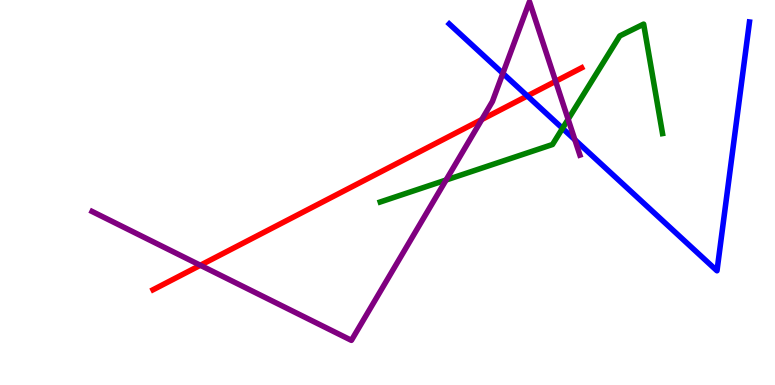[{'lines': ['blue', 'red'], 'intersections': [{'x': 6.8, 'y': 7.51}]}, {'lines': ['green', 'red'], 'intersections': []}, {'lines': ['purple', 'red'], 'intersections': [{'x': 2.59, 'y': 3.11}, {'x': 6.22, 'y': 6.89}, {'x': 7.17, 'y': 7.89}]}, {'lines': ['blue', 'green'], 'intersections': [{'x': 7.26, 'y': 6.67}]}, {'lines': ['blue', 'purple'], 'intersections': [{'x': 6.49, 'y': 8.09}, {'x': 7.42, 'y': 6.37}]}, {'lines': ['green', 'purple'], 'intersections': [{'x': 5.76, 'y': 5.32}, {'x': 7.33, 'y': 6.9}]}]